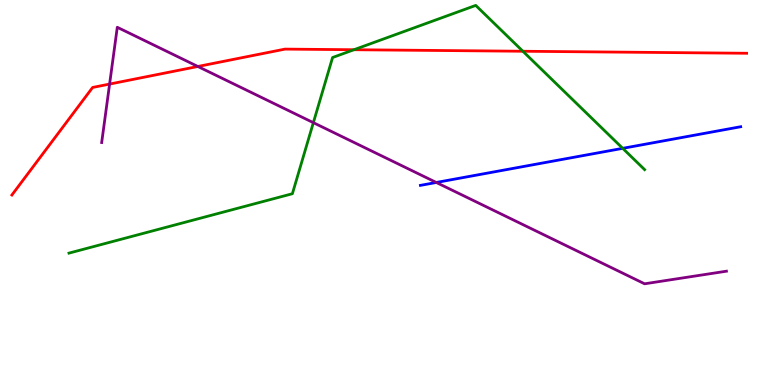[{'lines': ['blue', 'red'], 'intersections': []}, {'lines': ['green', 'red'], 'intersections': [{'x': 4.57, 'y': 8.71}, {'x': 6.75, 'y': 8.67}]}, {'lines': ['purple', 'red'], 'intersections': [{'x': 1.41, 'y': 7.82}, {'x': 2.55, 'y': 8.27}]}, {'lines': ['blue', 'green'], 'intersections': [{'x': 8.04, 'y': 6.15}]}, {'lines': ['blue', 'purple'], 'intersections': [{'x': 5.63, 'y': 5.26}]}, {'lines': ['green', 'purple'], 'intersections': [{'x': 4.04, 'y': 6.81}]}]